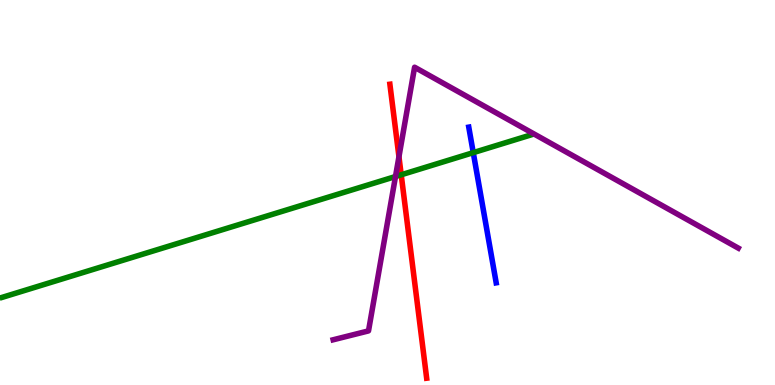[{'lines': ['blue', 'red'], 'intersections': []}, {'lines': ['green', 'red'], 'intersections': [{'x': 5.18, 'y': 5.46}]}, {'lines': ['purple', 'red'], 'intersections': [{'x': 5.15, 'y': 5.93}]}, {'lines': ['blue', 'green'], 'intersections': [{'x': 6.11, 'y': 6.04}]}, {'lines': ['blue', 'purple'], 'intersections': []}, {'lines': ['green', 'purple'], 'intersections': [{'x': 5.1, 'y': 5.41}]}]